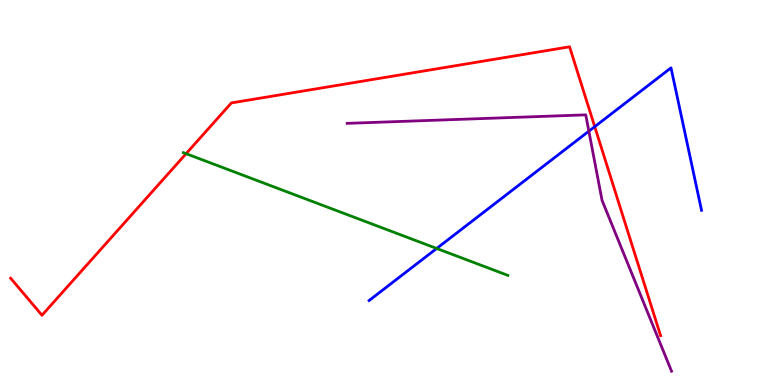[{'lines': ['blue', 'red'], 'intersections': [{'x': 7.67, 'y': 6.71}]}, {'lines': ['green', 'red'], 'intersections': [{'x': 2.4, 'y': 6.01}]}, {'lines': ['purple', 'red'], 'intersections': []}, {'lines': ['blue', 'green'], 'intersections': [{'x': 5.63, 'y': 3.55}]}, {'lines': ['blue', 'purple'], 'intersections': [{'x': 7.6, 'y': 6.59}]}, {'lines': ['green', 'purple'], 'intersections': []}]